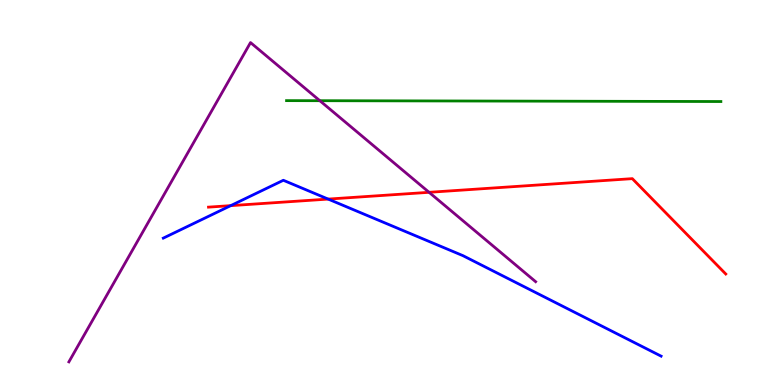[{'lines': ['blue', 'red'], 'intersections': [{'x': 2.98, 'y': 4.66}, {'x': 4.23, 'y': 4.83}]}, {'lines': ['green', 'red'], 'intersections': []}, {'lines': ['purple', 'red'], 'intersections': [{'x': 5.54, 'y': 5.0}]}, {'lines': ['blue', 'green'], 'intersections': []}, {'lines': ['blue', 'purple'], 'intersections': []}, {'lines': ['green', 'purple'], 'intersections': [{'x': 4.13, 'y': 7.38}]}]